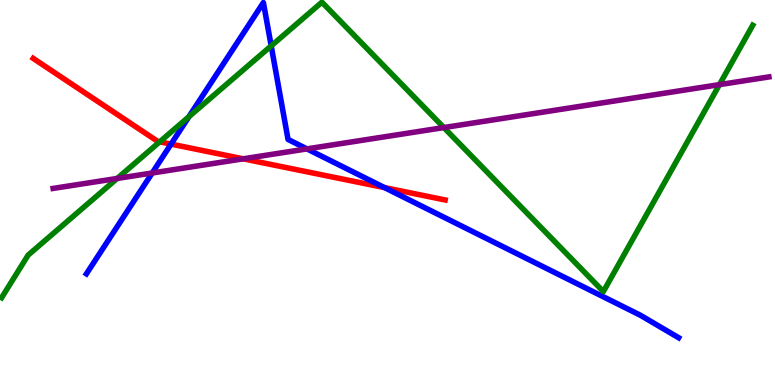[{'lines': ['blue', 'red'], 'intersections': [{'x': 2.21, 'y': 6.26}, {'x': 4.96, 'y': 5.13}]}, {'lines': ['green', 'red'], 'intersections': [{'x': 2.06, 'y': 6.32}]}, {'lines': ['purple', 'red'], 'intersections': [{'x': 3.14, 'y': 5.87}]}, {'lines': ['blue', 'green'], 'intersections': [{'x': 2.44, 'y': 6.97}, {'x': 3.5, 'y': 8.81}]}, {'lines': ['blue', 'purple'], 'intersections': [{'x': 1.96, 'y': 5.51}, {'x': 3.96, 'y': 6.13}]}, {'lines': ['green', 'purple'], 'intersections': [{'x': 1.51, 'y': 5.36}, {'x': 5.73, 'y': 6.69}, {'x': 9.28, 'y': 7.8}]}]